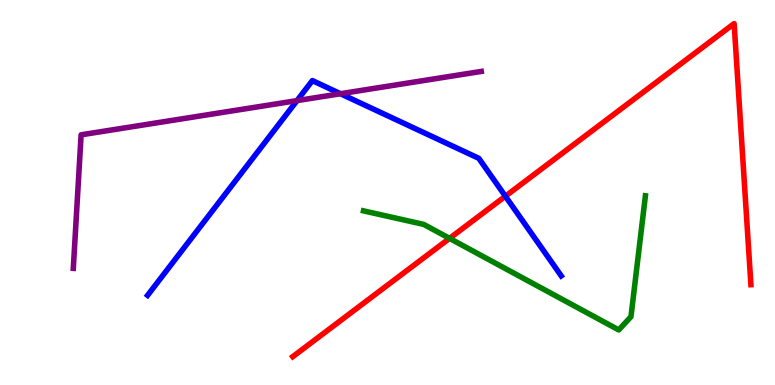[{'lines': ['blue', 'red'], 'intersections': [{'x': 6.52, 'y': 4.9}]}, {'lines': ['green', 'red'], 'intersections': [{'x': 5.8, 'y': 3.81}]}, {'lines': ['purple', 'red'], 'intersections': []}, {'lines': ['blue', 'green'], 'intersections': []}, {'lines': ['blue', 'purple'], 'intersections': [{'x': 3.83, 'y': 7.39}, {'x': 4.39, 'y': 7.57}]}, {'lines': ['green', 'purple'], 'intersections': []}]